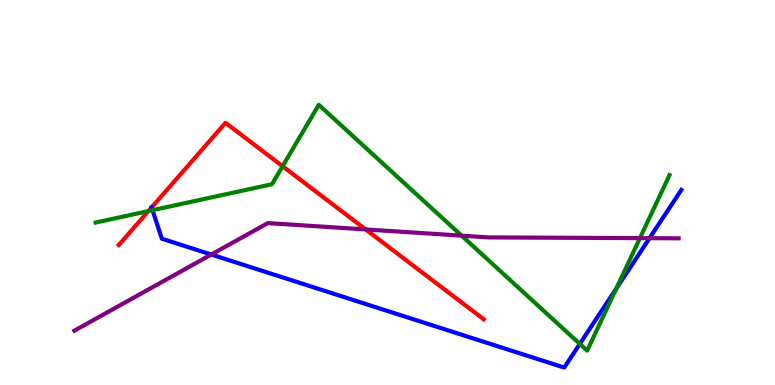[{'lines': ['blue', 'red'], 'intersections': [{'x': 1.96, 'y': 4.61}]}, {'lines': ['green', 'red'], 'intersections': [{'x': 1.91, 'y': 4.52}, {'x': 3.65, 'y': 5.68}]}, {'lines': ['purple', 'red'], 'intersections': [{'x': 4.72, 'y': 4.04}]}, {'lines': ['blue', 'green'], 'intersections': [{'x': 1.97, 'y': 4.54}, {'x': 7.48, 'y': 1.07}, {'x': 7.95, 'y': 2.5}]}, {'lines': ['blue', 'purple'], 'intersections': [{'x': 2.73, 'y': 3.39}, {'x': 8.38, 'y': 3.81}]}, {'lines': ['green', 'purple'], 'intersections': [{'x': 5.96, 'y': 3.88}, {'x': 8.26, 'y': 3.81}]}]